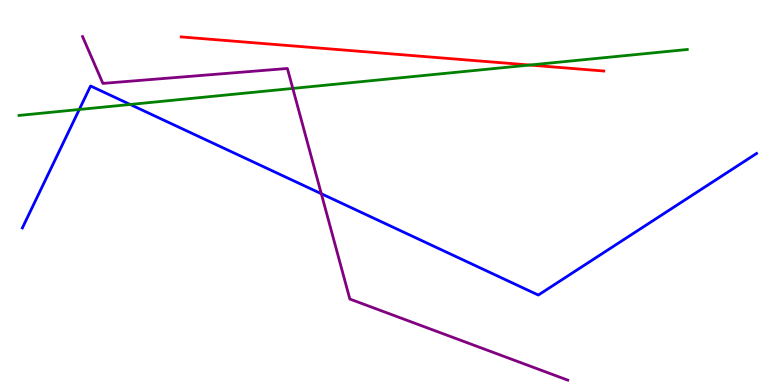[{'lines': ['blue', 'red'], 'intersections': []}, {'lines': ['green', 'red'], 'intersections': [{'x': 6.83, 'y': 8.31}]}, {'lines': ['purple', 'red'], 'intersections': []}, {'lines': ['blue', 'green'], 'intersections': [{'x': 1.02, 'y': 7.16}, {'x': 1.68, 'y': 7.29}]}, {'lines': ['blue', 'purple'], 'intersections': [{'x': 4.15, 'y': 4.97}]}, {'lines': ['green', 'purple'], 'intersections': [{'x': 3.78, 'y': 7.7}]}]